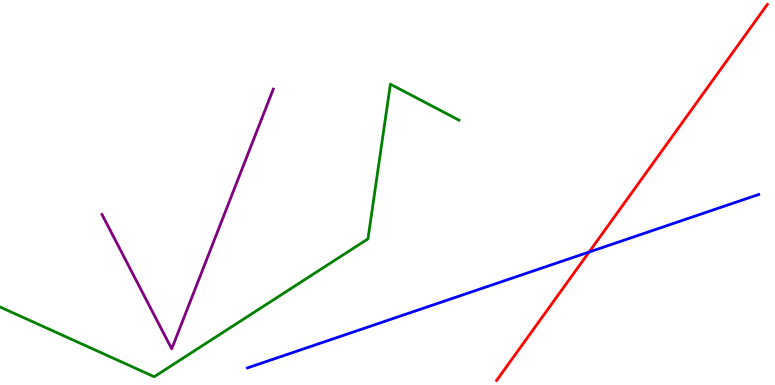[{'lines': ['blue', 'red'], 'intersections': [{'x': 7.6, 'y': 3.45}]}, {'lines': ['green', 'red'], 'intersections': []}, {'lines': ['purple', 'red'], 'intersections': []}, {'lines': ['blue', 'green'], 'intersections': []}, {'lines': ['blue', 'purple'], 'intersections': []}, {'lines': ['green', 'purple'], 'intersections': []}]